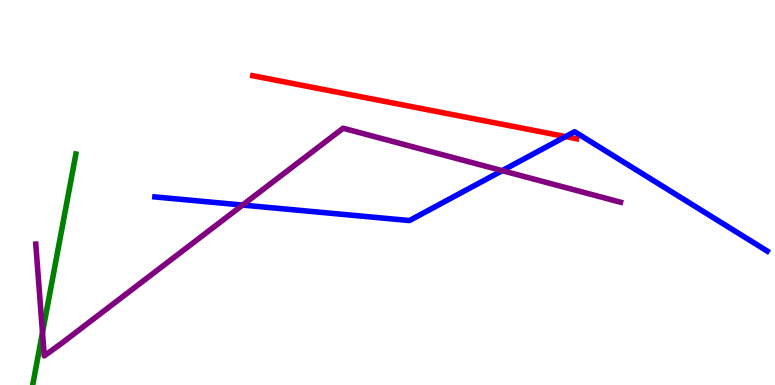[{'lines': ['blue', 'red'], 'intersections': [{'x': 7.3, 'y': 6.45}]}, {'lines': ['green', 'red'], 'intersections': []}, {'lines': ['purple', 'red'], 'intersections': []}, {'lines': ['blue', 'green'], 'intersections': []}, {'lines': ['blue', 'purple'], 'intersections': [{'x': 3.13, 'y': 4.67}, {'x': 6.48, 'y': 5.57}]}, {'lines': ['green', 'purple'], 'intersections': [{'x': 0.548, 'y': 1.36}]}]